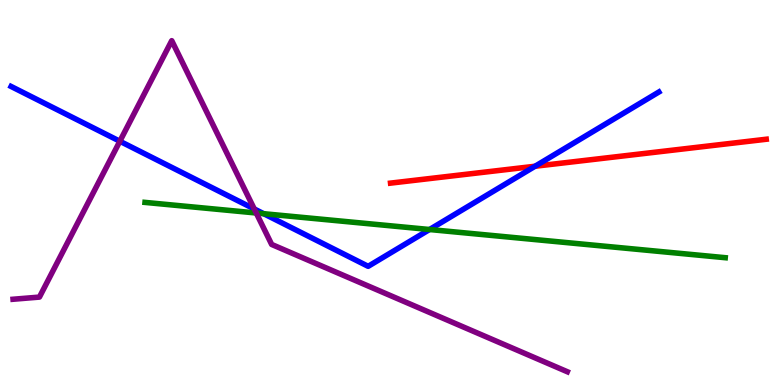[{'lines': ['blue', 'red'], 'intersections': [{'x': 6.9, 'y': 5.68}]}, {'lines': ['green', 'red'], 'intersections': []}, {'lines': ['purple', 'red'], 'intersections': []}, {'lines': ['blue', 'green'], 'intersections': [{'x': 3.4, 'y': 4.45}, {'x': 5.54, 'y': 4.04}]}, {'lines': ['blue', 'purple'], 'intersections': [{'x': 1.55, 'y': 6.33}, {'x': 3.28, 'y': 4.57}]}, {'lines': ['green', 'purple'], 'intersections': [{'x': 3.31, 'y': 4.47}]}]